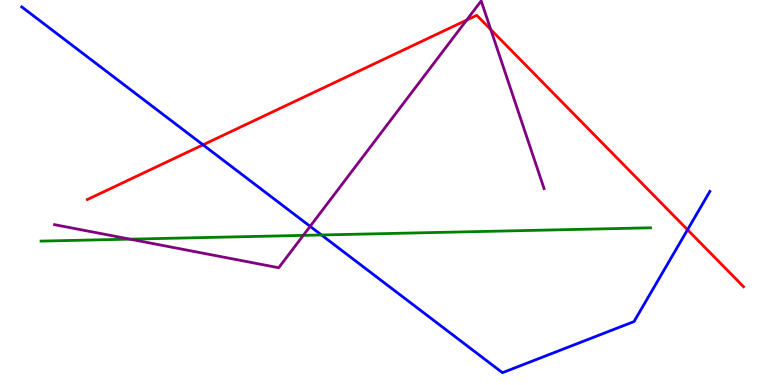[{'lines': ['blue', 'red'], 'intersections': [{'x': 2.62, 'y': 6.24}, {'x': 8.87, 'y': 4.03}]}, {'lines': ['green', 'red'], 'intersections': []}, {'lines': ['purple', 'red'], 'intersections': [{'x': 6.02, 'y': 9.48}, {'x': 6.33, 'y': 9.23}]}, {'lines': ['blue', 'green'], 'intersections': [{'x': 4.15, 'y': 3.9}]}, {'lines': ['blue', 'purple'], 'intersections': [{'x': 4.0, 'y': 4.12}]}, {'lines': ['green', 'purple'], 'intersections': [{'x': 1.68, 'y': 3.79}, {'x': 3.91, 'y': 3.89}]}]